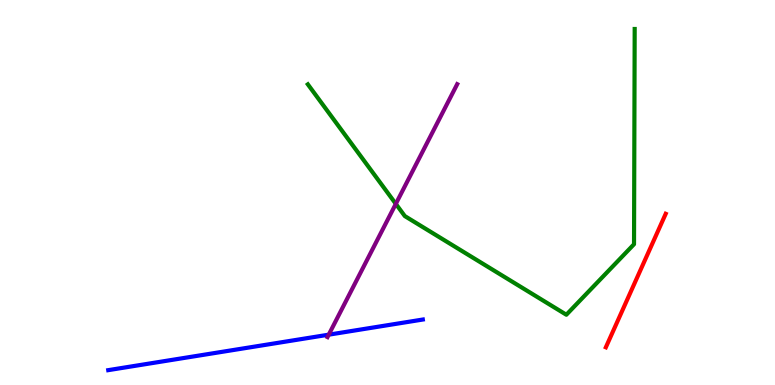[{'lines': ['blue', 'red'], 'intersections': []}, {'lines': ['green', 'red'], 'intersections': []}, {'lines': ['purple', 'red'], 'intersections': []}, {'lines': ['blue', 'green'], 'intersections': []}, {'lines': ['blue', 'purple'], 'intersections': [{'x': 4.24, 'y': 1.31}]}, {'lines': ['green', 'purple'], 'intersections': [{'x': 5.11, 'y': 4.7}]}]